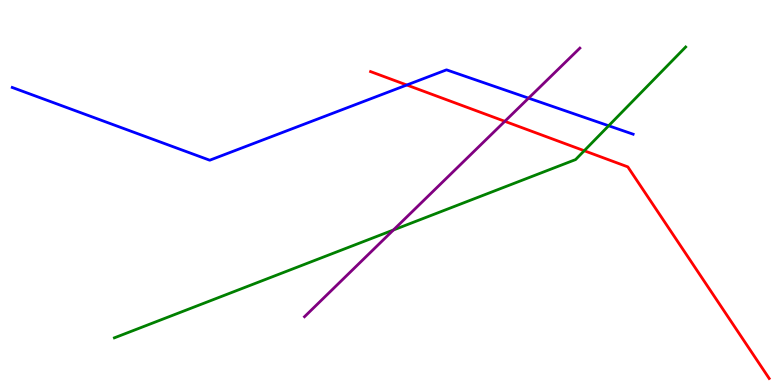[{'lines': ['blue', 'red'], 'intersections': [{'x': 5.25, 'y': 7.79}]}, {'lines': ['green', 'red'], 'intersections': [{'x': 7.54, 'y': 6.08}]}, {'lines': ['purple', 'red'], 'intersections': [{'x': 6.51, 'y': 6.85}]}, {'lines': ['blue', 'green'], 'intersections': [{'x': 7.85, 'y': 6.73}]}, {'lines': ['blue', 'purple'], 'intersections': [{'x': 6.82, 'y': 7.45}]}, {'lines': ['green', 'purple'], 'intersections': [{'x': 5.08, 'y': 4.03}]}]